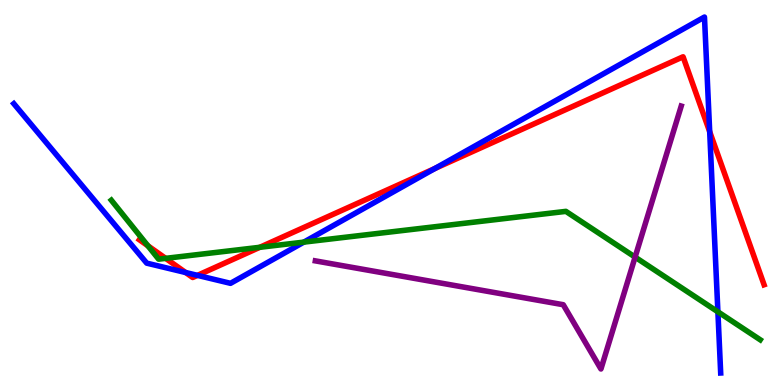[{'lines': ['blue', 'red'], 'intersections': [{'x': 2.4, 'y': 2.92}, {'x': 2.55, 'y': 2.85}, {'x': 5.61, 'y': 5.62}, {'x': 9.16, 'y': 6.58}]}, {'lines': ['green', 'red'], 'intersections': [{'x': 1.91, 'y': 3.62}, {'x': 2.14, 'y': 3.29}, {'x': 3.35, 'y': 3.58}]}, {'lines': ['purple', 'red'], 'intersections': []}, {'lines': ['blue', 'green'], 'intersections': [{'x': 3.92, 'y': 3.71}, {'x': 9.26, 'y': 1.9}]}, {'lines': ['blue', 'purple'], 'intersections': []}, {'lines': ['green', 'purple'], 'intersections': [{'x': 8.19, 'y': 3.32}]}]